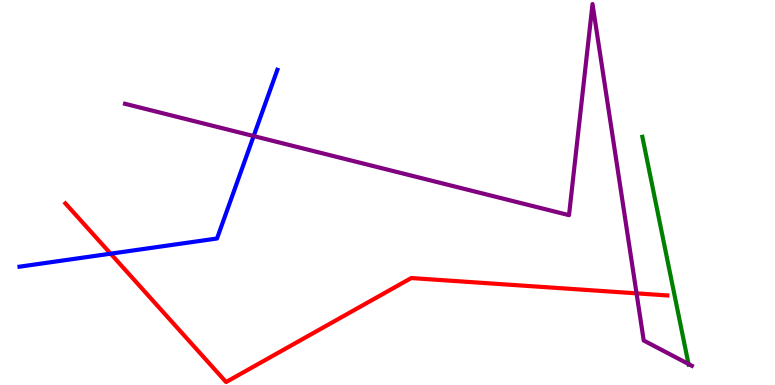[{'lines': ['blue', 'red'], 'intersections': [{'x': 1.43, 'y': 3.41}]}, {'lines': ['green', 'red'], 'intersections': []}, {'lines': ['purple', 'red'], 'intersections': [{'x': 8.21, 'y': 2.38}]}, {'lines': ['blue', 'green'], 'intersections': []}, {'lines': ['blue', 'purple'], 'intersections': [{'x': 3.27, 'y': 6.47}]}, {'lines': ['green', 'purple'], 'intersections': [{'x': 8.88, 'y': 0.545}]}]